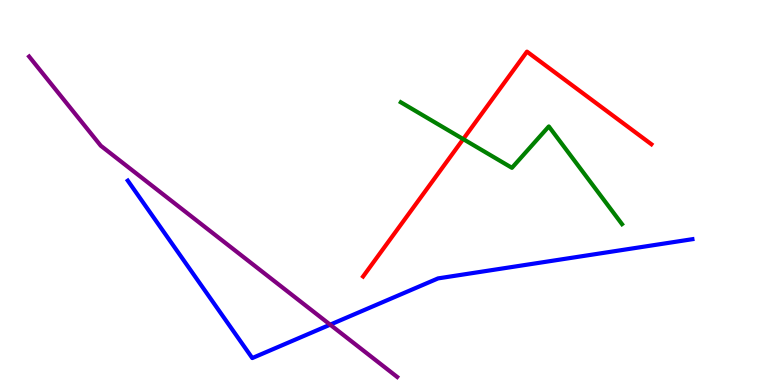[{'lines': ['blue', 'red'], 'intersections': []}, {'lines': ['green', 'red'], 'intersections': [{'x': 5.98, 'y': 6.39}]}, {'lines': ['purple', 'red'], 'intersections': []}, {'lines': ['blue', 'green'], 'intersections': []}, {'lines': ['blue', 'purple'], 'intersections': [{'x': 4.26, 'y': 1.57}]}, {'lines': ['green', 'purple'], 'intersections': []}]